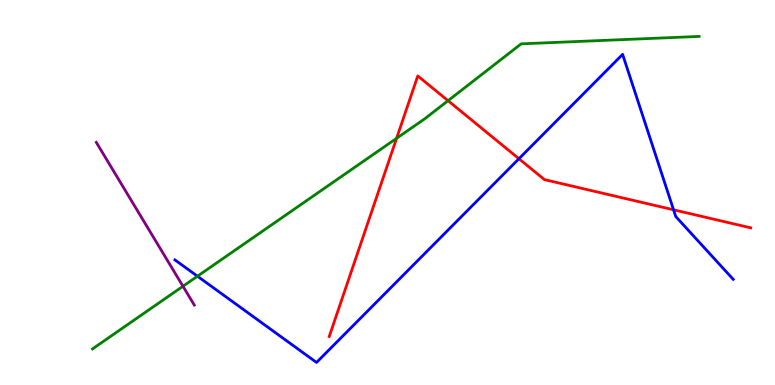[{'lines': ['blue', 'red'], 'intersections': [{'x': 6.7, 'y': 5.88}, {'x': 8.69, 'y': 4.55}]}, {'lines': ['green', 'red'], 'intersections': [{'x': 5.12, 'y': 6.41}, {'x': 5.78, 'y': 7.38}]}, {'lines': ['purple', 'red'], 'intersections': []}, {'lines': ['blue', 'green'], 'intersections': [{'x': 2.55, 'y': 2.83}]}, {'lines': ['blue', 'purple'], 'intersections': []}, {'lines': ['green', 'purple'], 'intersections': [{'x': 2.36, 'y': 2.56}]}]